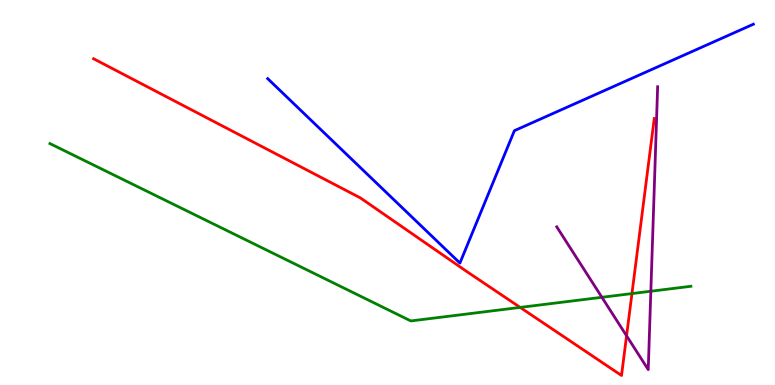[{'lines': ['blue', 'red'], 'intersections': []}, {'lines': ['green', 'red'], 'intersections': [{'x': 6.71, 'y': 2.02}, {'x': 8.15, 'y': 2.37}]}, {'lines': ['purple', 'red'], 'intersections': [{'x': 8.08, 'y': 1.28}]}, {'lines': ['blue', 'green'], 'intersections': []}, {'lines': ['blue', 'purple'], 'intersections': []}, {'lines': ['green', 'purple'], 'intersections': [{'x': 7.77, 'y': 2.28}, {'x': 8.4, 'y': 2.44}]}]